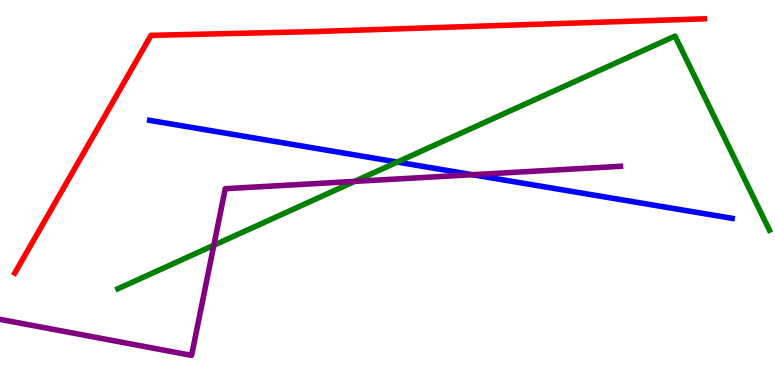[{'lines': ['blue', 'red'], 'intersections': []}, {'lines': ['green', 'red'], 'intersections': []}, {'lines': ['purple', 'red'], 'intersections': []}, {'lines': ['blue', 'green'], 'intersections': [{'x': 5.13, 'y': 5.79}]}, {'lines': ['blue', 'purple'], 'intersections': [{'x': 6.1, 'y': 5.46}]}, {'lines': ['green', 'purple'], 'intersections': [{'x': 2.76, 'y': 3.63}, {'x': 4.58, 'y': 5.29}]}]